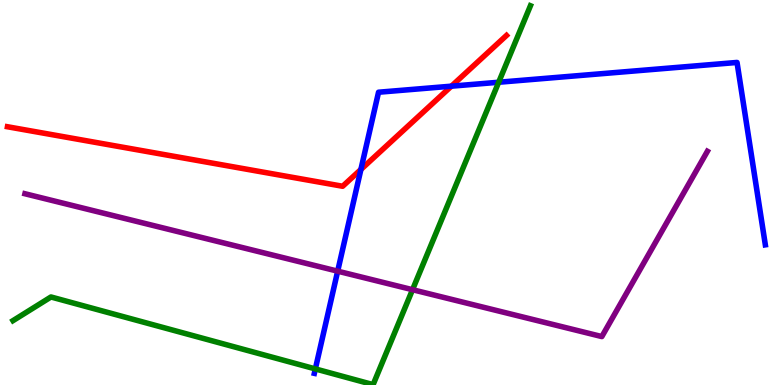[{'lines': ['blue', 'red'], 'intersections': [{'x': 4.66, 'y': 5.6}, {'x': 5.82, 'y': 7.76}]}, {'lines': ['green', 'red'], 'intersections': []}, {'lines': ['purple', 'red'], 'intersections': []}, {'lines': ['blue', 'green'], 'intersections': [{'x': 4.07, 'y': 0.418}, {'x': 6.43, 'y': 7.86}]}, {'lines': ['blue', 'purple'], 'intersections': [{'x': 4.36, 'y': 2.96}]}, {'lines': ['green', 'purple'], 'intersections': [{'x': 5.32, 'y': 2.48}]}]